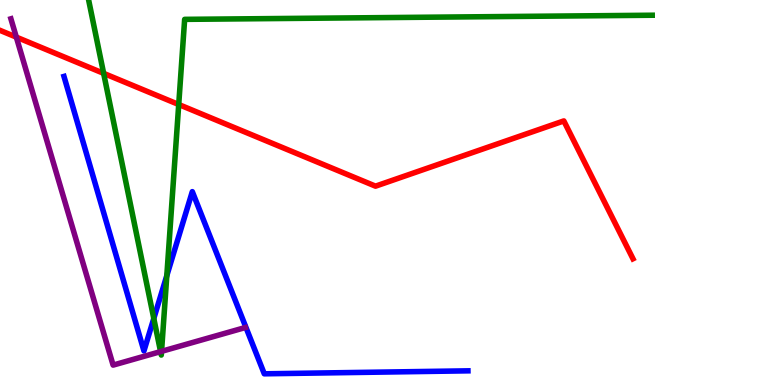[{'lines': ['blue', 'red'], 'intersections': []}, {'lines': ['green', 'red'], 'intersections': [{'x': 1.34, 'y': 8.09}, {'x': 2.31, 'y': 7.29}]}, {'lines': ['purple', 'red'], 'intersections': [{'x': 0.211, 'y': 9.04}]}, {'lines': ['blue', 'green'], 'intersections': [{'x': 1.98, 'y': 1.73}, {'x': 2.15, 'y': 2.84}]}, {'lines': ['blue', 'purple'], 'intersections': []}, {'lines': ['green', 'purple'], 'intersections': [{'x': 2.07, 'y': 0.867}, {'x': 2.08, 'y': 0.874}]}]